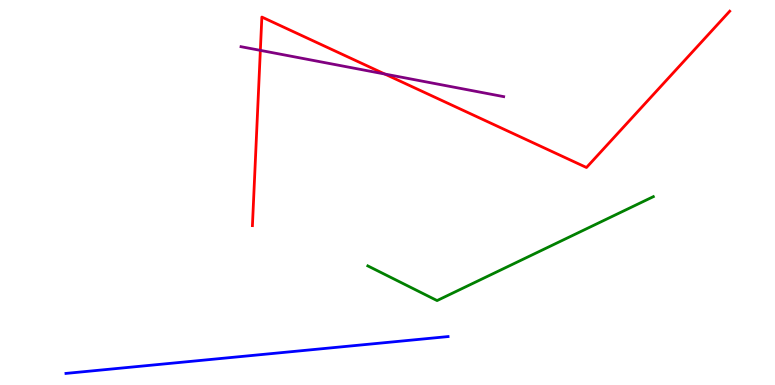[{'lines': ['blue', 'red'], 'intersections': []}, {'lines': ['green', 'red'], 'intersections': []}, {'lines': ['purple', 'red'], 'intersections': [{'x': 3.36, 'y': 8.69}, {'x': 4.96, 'y': 8.08}]}, {'lines': ['blue', 'green'], 'intersections': []}, {'lines': ['blue', 'purple'], 'intersections': []}, {'lines': ['green', 'purple'], 'intersections': []}]